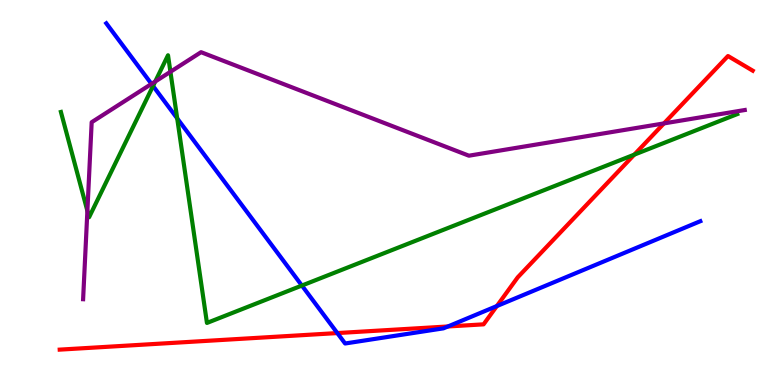[{'lines': ['blue', 'red'], 'intersections': [{'x': 4.35, 'y': 1.35}, {'x': 5.78, 'y': 1.52}, {'x': 6.41, 'y': 2.05}]}, {'lines': ['green', 'red'], 'intersections': [{'x': 8.18, 'y': 5.98}]}, {'lines': ['purple', 'red'], 'intersections': [{'x': 8.57, 'y': 6.79}]}, {'lines': ['blue', 'green'], 'intersections': [{'x': 1.97, 'y': 7.77}, {'x': 2.29, 'y': 6.93}, {'x': 3.9, 'y': 2.58}]}, {'lines': ['blue', 'purple'], 'intersections': [{'x': 1.95, 'y': 7.82}]}, {'lines': ['green', 'purple'], 'intersections': [{'x': 1.13, 'y': 4.52}, {'x': 2.0, 'y': 7.88}, {'x': 2.2, 'y': 8.14}]}]